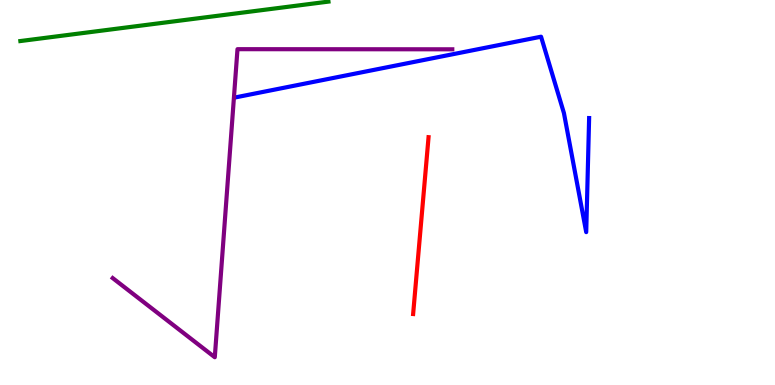[{'lines': ['blue', 'red'], 'intersections': []}, {'lines': ['green', 'red'], 'intersections': []}, {'lines': ['purple', 'red'], 'intersections': []}, {'lines': ['blue', 'green'], 'intersections': []}, {'lines': ['blue', 'purple'], 'intersections': []}, {'lines': ['green', 'purple'], 'intersections': []}]